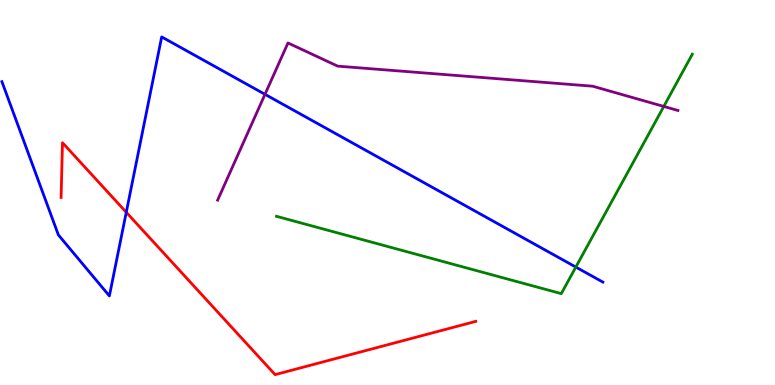[{'lines': ['blue', 'red'], 'intersections': [{'x': 1.63, 'y': 4.49}]}, {'lines': ['green', 'red'], 'intersections': []}, {'lines': ['purple', 'red'], 'intersections': []}, {'lines': ['blue', 'green'], 'intersections': [{'x': 7.43, 'y': 3.06}]}, {'lines': ['blue', 'purple'], 'intersections': [{'x': 3.42, 'y': 7.55}]}, {'lines': ['green', 'purple'], 'intersections': [{'x': 8.57, 'y': 7.24}]}]